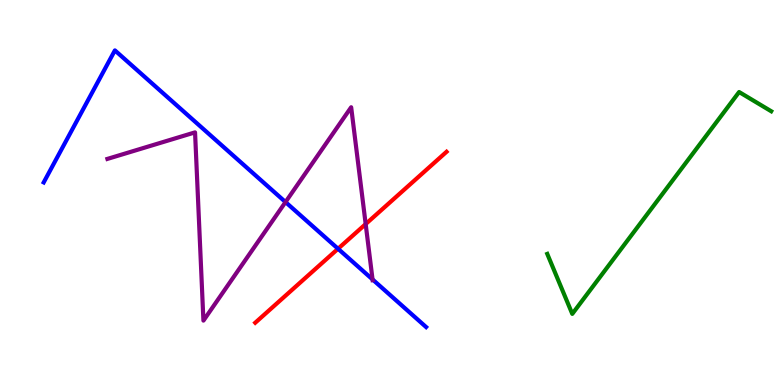[{'lines': ['blue', 'red'], 'intersections': [{'x': 4.36, 'y': 3.54}]}, {'lines': ['green', 'red'], 'intersections': []}, {'lines': ['purple', 'red'], 'intersections': [{'x': 4.72, 'y': 4.18}]}, {'lines': ['blue', 'green'], 'intersections': []}, {'lines': ['blue', 'purple'], 'intersections': [{'x': 3.68, 'y': 4.75}, {'x': 4.81, 'y': 2.74}]}, {'lines': ['green', 'purple'], 'intersections': []}]